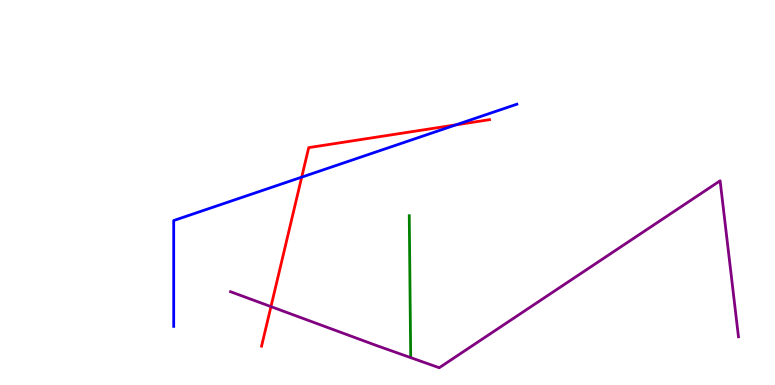[{'lines': ['blue', 'red'], 'intersections': [{'x': 3.89, 'y': 5.4}, {'x': 5.88, 'y': 6.76}]}, {'lines': ['green', 'red'], 'intersections': []}, {'lines': ['purple', 'red'], 'intersections': [{'x': 3.5, 'y': 2.04}]}, {'lines': ['blue', 'green'], 'intersections': []}, {'lines': ['blue', 'purple'], 'intersections': []}, {'lines': ['green', 'purple'], 'intersections': []}]